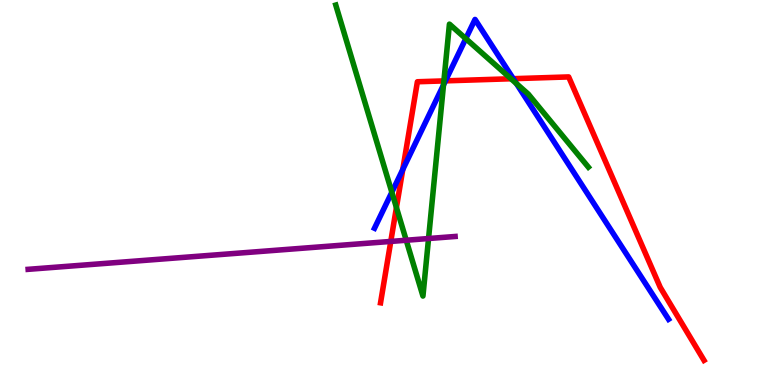[{'lines': ['blue', 'red'], 'intersections': [{'x': 5.2, 'y': 5.6}, {'x': 5.75, 'y': 7.9}, {'x': 6.62, 'y': 7.96}]}, {'lines': ['green', 'red'], 'intersections': [{'x': 5.12, 'y': 4.61}, {'x': 5.73, 'y': 7.9}, {'x': 6.59, 'y': 7.95}]}, {'lines': ['purple', 'red'], 'intersections': [{'x': 5.04, 'y': 3.73}]}, {'lines': ['blue', 'green'], 'intersections': [{'x': 5.06, 'y': 5.01}, {'x': 5.72, 'y': 7.79}, {'x': 6.01, 'y': 9.0}, {'x': 6.66, 'y': 7.83}]}, {'lines': ['blue', 'purple'], 'intersections': []}, {'lines': ['green', 'purple'], 'intersections': [{'x': 5.24, 'y': 3.76}, {'x': 5.53, 'y': 3.8}]}]